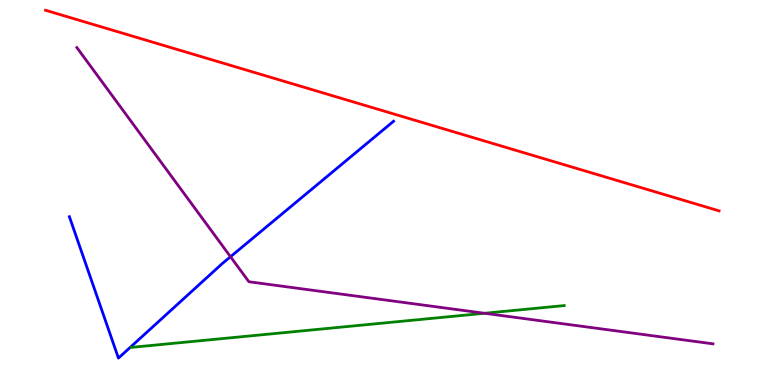[{'lines': ['blue', 'red'], 'intersections': []}, {'lines': ['green', 'red'], 'intersections': []}, {'lines': ['purple', 'red'], 'intersections': []}, {'lines': ['blue', 'green'], 'intersections': []}, {'lines': ['blue', 'purple'], 'intersections': [{'x': 2.97, 'y': 3.33}]}, {'lines': ['green', 'purple'], 'intersections': [{'x': 6.25, 'y': 1.86}]}]